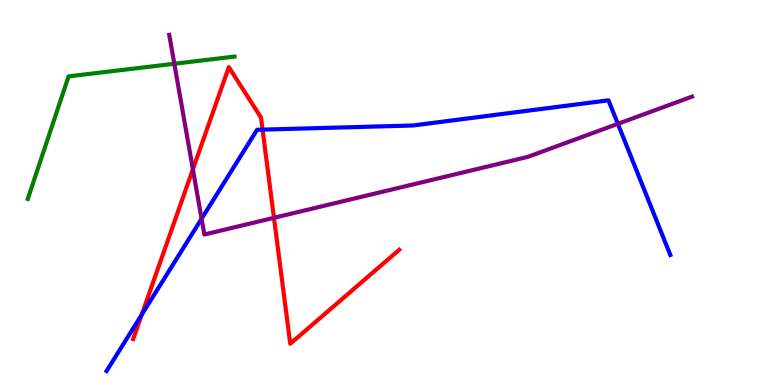[{'lines': ['blue', 'red'], 'intersections': [{'x': 1.83, 'y': 1.83}, {'x': 3.39, 'y': 6.63}]}, {'lines': ['green', 'red'], 'intersections': []}, {'lines': ['purple', 'red'], 'intersections': [{'x': 2.49, 'y': 5.6}, {'x': 3.54, 'y': 4.34}]}, {'lines': ['blue', 'green'], 'intersections': []}, {'lines': ['blue', 'purple'], 'intersections': [{'x': 2.6, 'y': 4.32}, {'x': 7.97, 'y': 6.78}]}, {'lines': ['green', 'purple'], 'intersections': [{'x': 2.25, 'y': 8.34}]}]